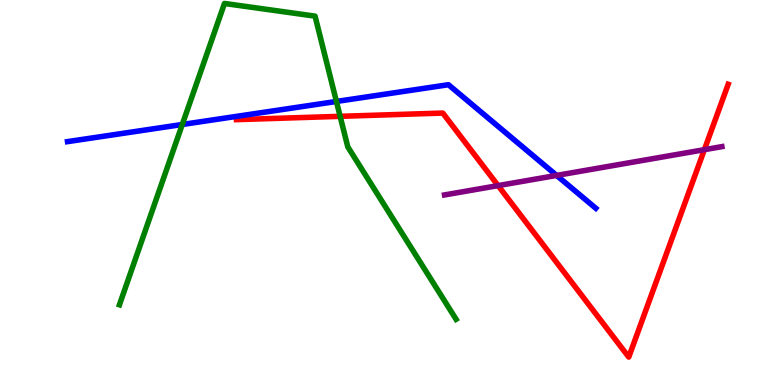[{'lines': ['blue', 'red'], 'intersections': []}, {'lines': ['green', 'red'], 'intersections': [{'x': 4.39, 'y': 6.98}]}, {'lines': ['purple', 'red'], 'intersections': [{'x': 6.43, 'y': 5.18}, {'x': 9.09, 'y': 6.11}]}, {'lines': ['blue', 'green'], 'intersections': [{'x': 2.35, 'y': 6.77}, {'x': 4.34, 'y': 7.36}]}, {'lines': ['blue', 'purple'], 'intersections': [{'x': 7.18, 'y': 5.44}]}, {'lines': ['green', 'purple'], 'intersections': []}]